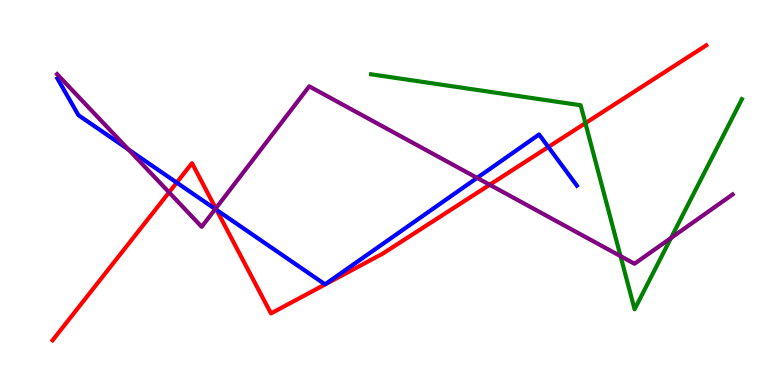[{'lines': ['blue', 'red'], 'intersections': [{'x': 2.28, 'y': 5.26}, {'x': 2.79, 'y': 4.55}, {'x': 7.08, 'y': 6.18}]}, {'lines': ['green', 'red'], 'intersections': [{'x': 7.55, 'y': 6.8}]}, {'lines': ['purple', 'red'], 'intersections': [{'x': 2.18, 'y': 5.0}, {'x': 2.78, 'y': 4.59}, {'x': 6.32, 'y': 5.2}]}, {'lines': ['blue', 'green'], 'intersections': []}, {'lines': ['blue', 'purple'], 'intersections': [{'x': 1.66, 'y': 6.12}, {'x': 2.78, 'y': 4.57}, {'x': 6.16, 'y': 5.38}]}, {'lines': ['green', 'purple'], 'intersections': [{'x': 8.01, 'y': 3.35}, {'x': 8.66, 'y': 3.82}]}]